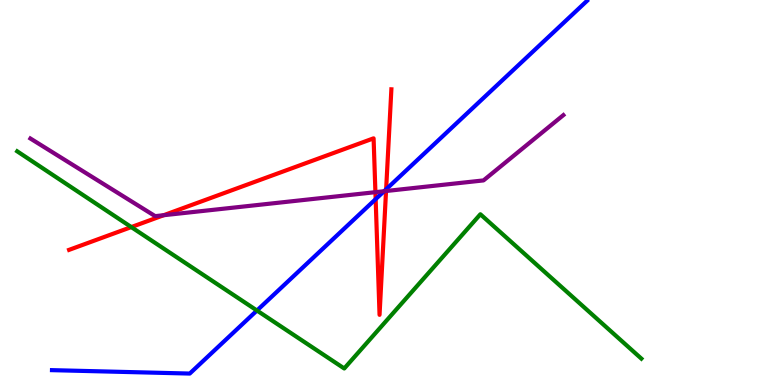[{'lines': ['blue', 'red'], 'intersections': [{'x': 4.85, 'y': 4.83}, {'x': 4.98, 'y': 5.08}]}, {'lines': ['green', 'red'], 'intersections': [{'x': 1.69, 'y': 4.1}]}, {'lines': ['purple', 'red'], 'intersections': [{'x': 2.11, 'y': 4.41}, {'x': 4.84, 'y': 5.01}, {'x': 4.98, 'y': 5.04}]}, {'lines': ['blue', 'green'], 'intersections': [{'x': 3.32, 'y': 1.93}]}, {'lines': ['blue', 'purple'], 'intersections': [{'x': 4.96, 'y': 5.03}]}, {'lines': ['green', 'purple'], 'intersections': []}]